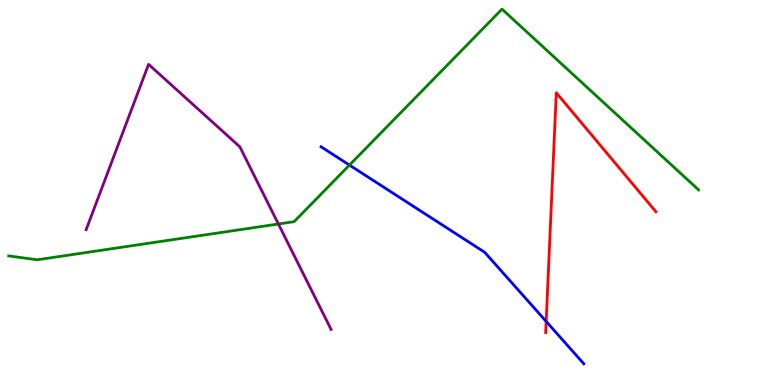[{'lines': ['blue', 'red'], 'intersections': [{'x': 7.05, 'y': 1.65}]}, {'lines': ['green', 'red'], 'intersections': []}, {'lines': ['purple', 'red'], 'intersections': []}, {'lines': ['blue', 'green'], 'intersections': [{'x': 4.51, 'y': 5.71}]}, {'lines': ['blue', 'purple'], 'intersections': []}, {'lines': ['green', 'purple'], 'intersections': [{'x': 3.59, 'y': 4.18}]}]